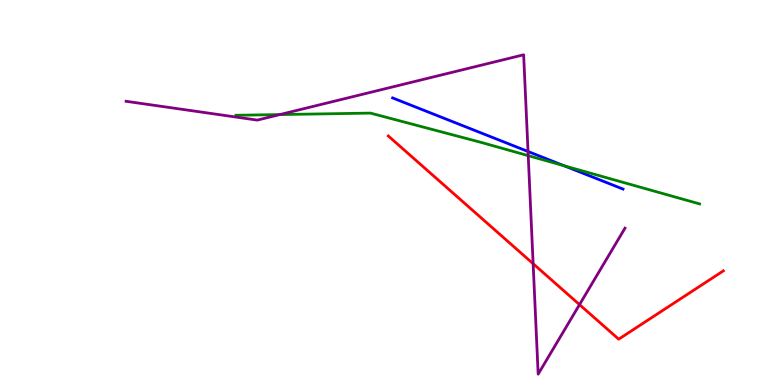[{'lines': ['blue', 'red'], 'intersections': []}, {'lines': ['green', 'red'], 'intersections': []}, {'lines': ['purple', 'red'], 'intersections': [{'x': 6.88, 'y': 3.15}, {'x': 7.48, 'y': 2.09}]}, {'lines': ['blue', 'green'], 'intersections': [{'x': 7.28, 'y': 5.7}]}, {'lines': ['blue', 'purple'], 'intersections': [{'x': 6.81, 'y': 6.07}]}, {'lines': ['green', 'purple'], 'intersections': [{'x': 3.61, 'y': 7.02}, {'x': 6.82, 'y': 5.96}]}]